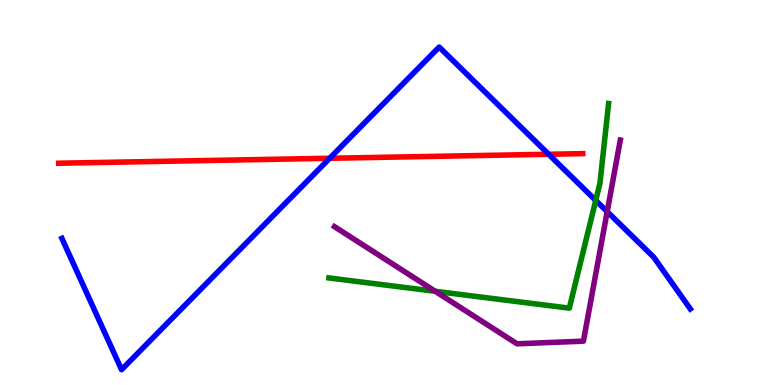[{'lines': ['blue', 'red'], 'intersections': [{'x': 4.25, 'y': 5.89}, {'x': 7.08, 'y': 5.99}]}, {'lines': ['green', 'red'], 'intersections': []}, {'lines': ['purple', 'red'], 'intersections': []}, {'lines': ['blue', 'green'], 'intersections': [{'x': 7.69, 'y': 4.79}]}, {'lines': ['blue', 'purple'], 'intersections': [{'x': 7.83, 'y': 4.5}]}, {'lines': ['green', 'purple'], 'intersections': [{'x': 5.62, 'y': 2.43}]}]